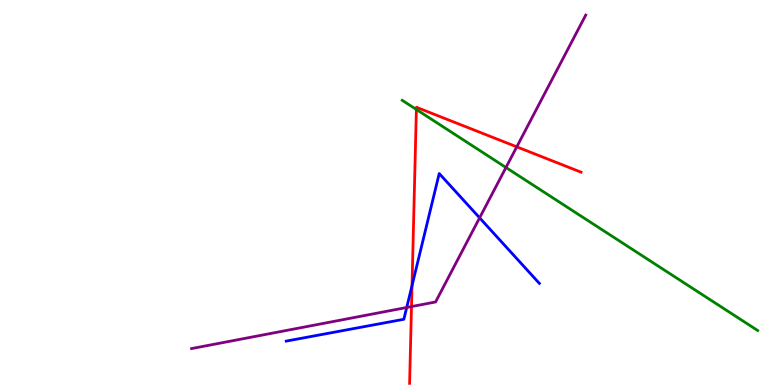[{'lines': ['blue', 'red'], 'intersections': [{'x': 5.32, 'y': 2.58}]}, {'lines': ['green', 'red'], 'intersections': [{'x': 5.37, 'y': 7.16}]}, {'lines': ['purple', 'red'], 'intersections': [{'x': 5.31, 'y': 2.04}, {'x': 6.67, 'y': 6.19}]}, {'lines': ['blue', 'green'], 'intersections': []}, {'lines': ['blue', 'purple'], 'intersections': [{'x': 5.25, 'y': 2.01}, {'x': 6.19, 'y': 4.34}]}, {'lines': ['green', 'purple'], 'intersections': [{'x': 6.53, 'y': 5.65}]}]